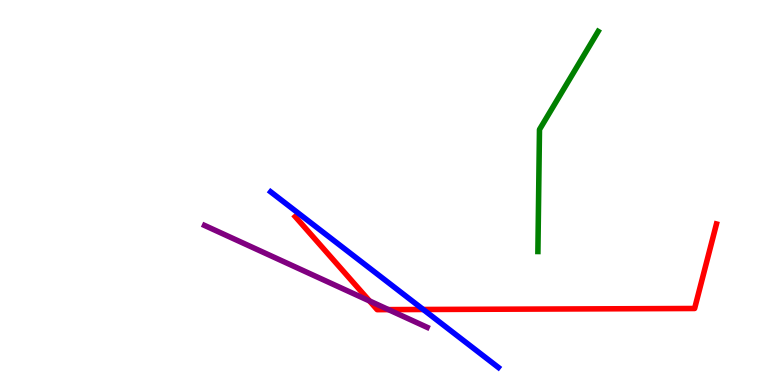[{'lines': ['blue', 'red'], 'intersections': [{'x': 5.46, 'y': 1.96}]}, {'lines': ['green', 'red'], 'intersections': []}, {'lines': ['purple', 'red'], 'intersections': [{'x': 4.77, 'y': 2.18}, {'x': 5.01, 'y': 1.96}]}, {'lines': ['blue', 'green'], 'intersections': []}, {'lines': ['blue', 'purple'], 'intersections': []}, {'lines': ['green', 'purple'], 'intersections': []}]